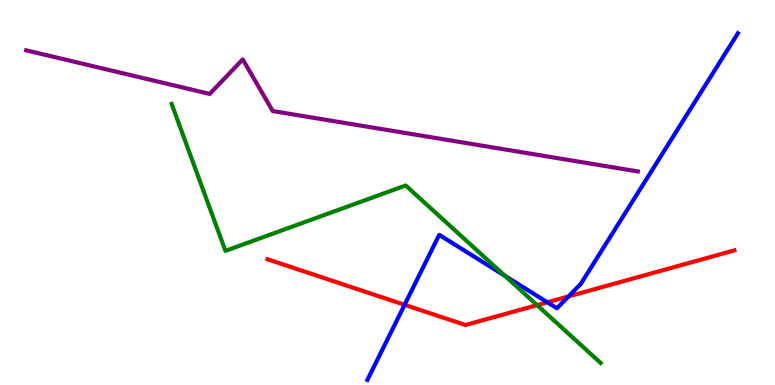[{'lines': ['blue', 'red'], 'intersections': [{'x': 5.22, 'y': 2.08}, {'x': 7.06, 'y': 2.15}, {'x': 7.34, 'y': 2.3}]}, {'lines': ['green', 'red'], 'intersections': [{'x': 6.93, 'y': 2.07}]}, {'lines': ['purple', 'red'], 'intersections': []}, {'lines': ['blue', 'green'], 'intersections': [{'x': 6.52, 'y': 2.84}]}, {'lines': ['blue', 'purple'], 'intersections': []}, {'lines': ['green', 'purple'], 'intersections': []}]